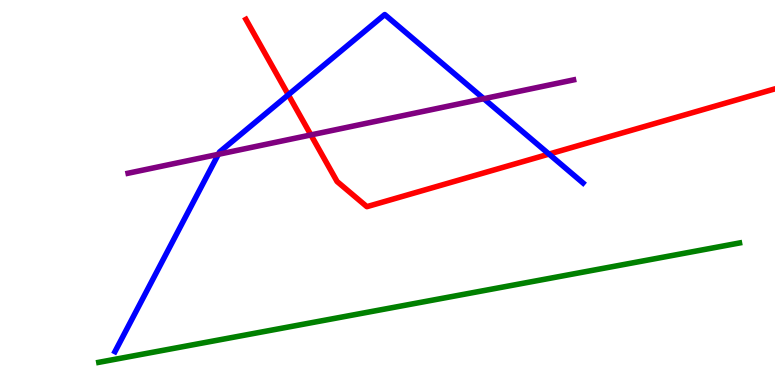[{'lines': ['blue', 'red'], 'intersections': [{'x': 3.72, 'y': 7.54}, {'x': 7.08, 'y': 6.0}]}, {'lines': ['green', 'red'], 'intersections': []}, {'lines': ['purple', 'red'], 'intersections': [{'x': 4.01, 'y': 6.5}]}, {'lines': ['blue', 'green'], 'intersections': []}, {'lines': ['blue', 'purple'], 'intersections': [{'x': 2.82, 'y': 5.99}, {'x': 6.24, 'y': 7.44}]}, {'lines': ['green', 'purple'], 'intersections': []}]